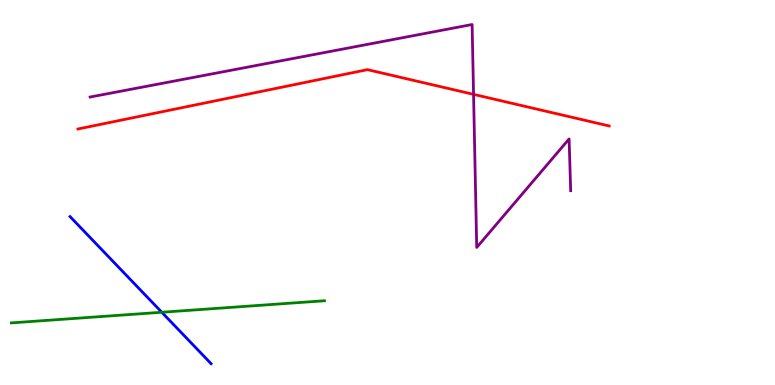[{'lines': ['blue', 'red'], 'intersections': []}, {'lines': ['green', 'red'], 'intersections': []}, {'lines': ['purple', 'red'], 'intersections': [{'x': 6.11, 'y': 7.55}]}, {'lines': ['blue', 'green'], 'intersections': [{'x': 2.09, 'y': 1.89}]}, {'lines': ['blue', 'purple'], 'intersections': []}, {'lines': ['green', 'purple'], 'intersections': []}]